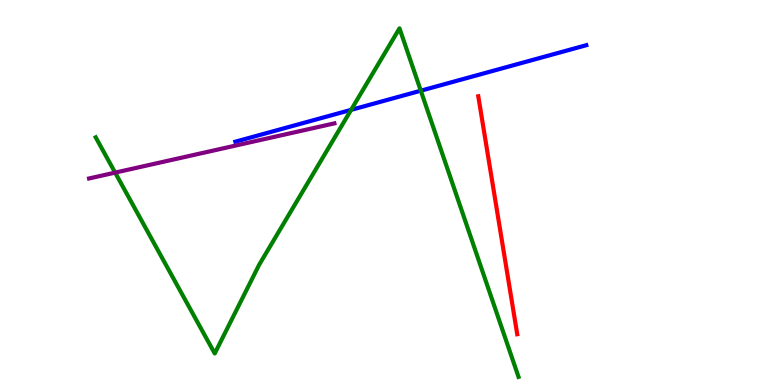[{'lines': ['blue', 'red'], 'intersections': []}, {'lines': ['green', 'red'], 'intersections': []}, {'lines': ['purple', 'red'], 'intersections': []}, {'lines': ['blue', 'green'], 'intersections': [{'x': 4.53, 'y': 7.15}, {'x': 5.43, 'y': 7.64}]}, {'lines': ['blue', 'purple'], 'intersections': []}, {'lines': ['green', 'purple'], 'intersections': [{'x': 1.49, 'y': 5.52}]}]